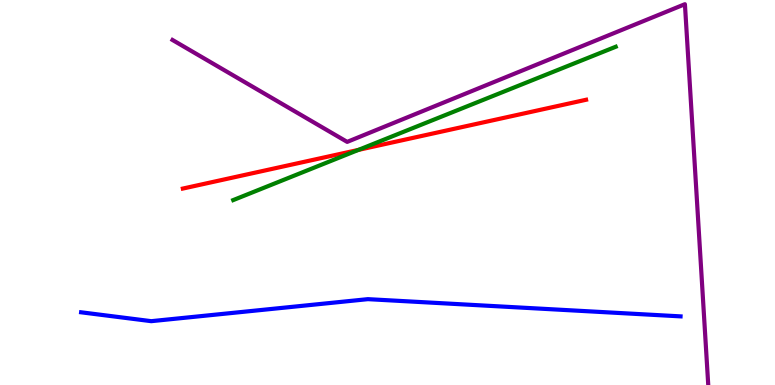[{'lines': ['blue', 'red'], 'intersections': []}, {'lines': ['green', 'red'], 'intersections': [{'x': 4.63, 'y': 6.11}]}, {'lines': ['purple', 'red'], 'intersections': []}, {'lines': ['blue', 'green'], 'intersections': []}, {'lines': ['blue', 'purple'], 'intersections': []}, {'lines': ['green', 'purple'], 'intersections': []}]